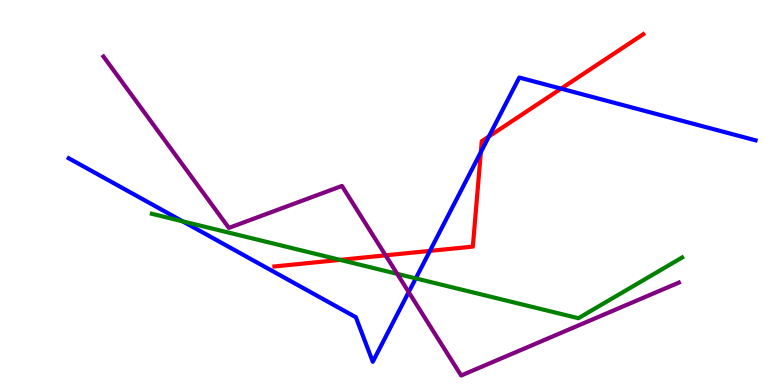[{'lines': ['blue', 'red'], 'intersections': [{'x': 5.55, 'y': 3.48}, {'x': 6.2, 'y': 6.05}, {'x': 6.31, 'y': 6.46}, {'x': 7.24, 'y': 7.7}]}, {'lines': ['green', 'red'], 'intersections': [{'x': 4.39, 'y': 3.25}]}, {'lines': ['purple', 'red'], 'intersections': [{'x': 4.98, 'y': 3.37}]}, {'lines': ['blue', 'green'], 'intersections': [{'x': 2.36, 'y': 4.25}, {'x': 5.36, 'y': 2.77}]}, {'lines': ['blue', 'purple'], 'intersections': [{'x': 5.27, 'y': 2.41}]}, {'lines': ['green', 'purple'], 'intersections': [{'x': 5.13, 'y': 2.89}]}]